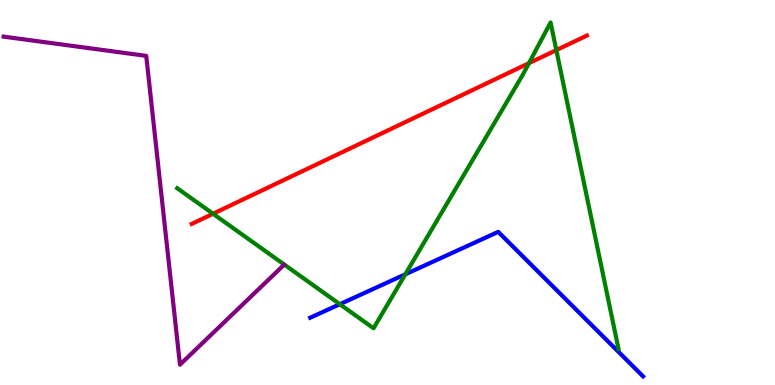[{'lines': ['blue', 'red'], 'intersections': []}, {'lines': ['green', 'red'], 'intersections': [{'x': 2.75, 'y': 4.45}, {'x': 6.83, 'y': 8.36}, {'x': 7.18, 'y': 8.7}]}, {'lines': ['purple', 'red'], 'intersections': []}, {'lines': ['blue', 'green'], 'intersections': [{'x': 4.38, 'y': 2.1}, {'x': 5.23, 'y': 2.88}]}, {'lines': ['blue', 'purple'], 'intersections': []}, {'lines': ['green', 'purple'], 'intersections': []}]